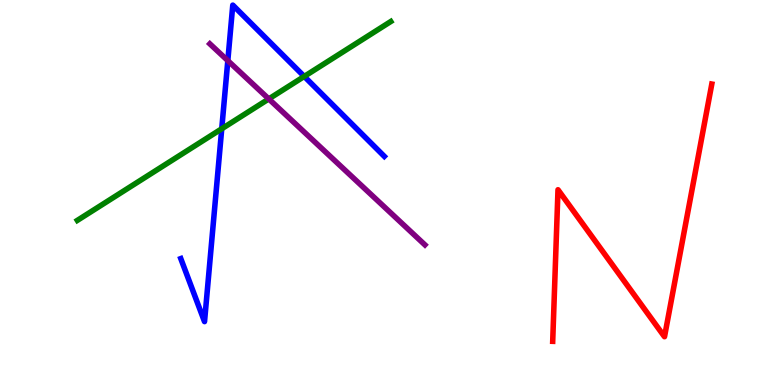[{'lines': ['blue', 'red'], 'intersections': []}, {'lines': ['green', 'red'], 'intersections': []}, {'lines': ['purple', 'red'], 'intersections': []}, {'lines': ['blue', 'green'], 'intersections': [{'x': 2.86, 'y': 6.66}, {'x': 3.93, 'y': 8.01}]}, {'lines': ['blue', 'purple'], 'intersections': [{'x': 2.94, 'y': 8.42}]}, {'lines': ['green', 'purple'], 'intersections': [{'x': 3.47, 'y': 7.43}]}]